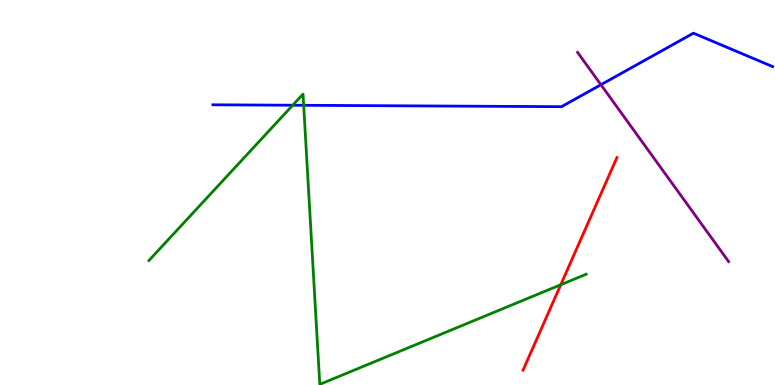[{'lines': ['blue', 'red'], 'intersections': []}, {'lines': ['green', 'red'], 'intersections': [{'x': 7.24, 'y': 2.6}]}, {'lines': ['purple', 'red'], 'intersections': []}, {'lines': ['blue', 'green'], 'intersections': [{'x': 3.78, 'y': 7.27}, {'x': 3.92, 'y': 7.27}]}, {'lines': ['blue', 'purple'], 'intersections': [{'x': 7.75, 'y': 7.8}]}, {'lines': ['green', 'purple'], 'intersections': []}]